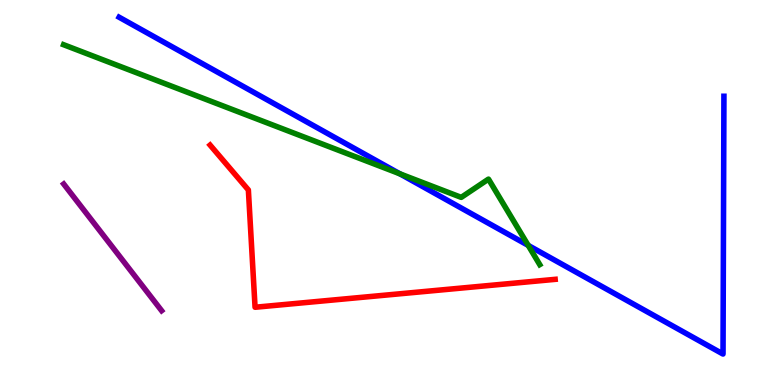[{'lines': ['blue', 'red'], 'intersections': []}, {'lines': ['green', 'red'], 'intersections': []}, {'lines': ['purple', 'red'], 'intersections': []}, {'lines': ['blue', 'green'], 'intersections': [{'x': 5.16, 'y': 5.49}, {'x': 6.82, 'y': 3.63}]}, {'lines': ['blue', 'purple'], 'intersections': []}, {'lines': ['green', 'purple'], 'intersections': []}]